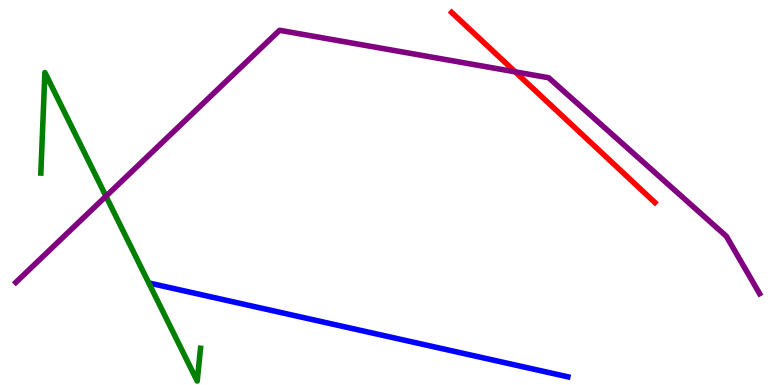[{'lines': ['blue', 'red'], 'intersections': []}, {'lines': ['green', 'red'], 'intersections': []}, {'lines': ['purple', 'red'], 'intersections': [{'x': 6.65, 'y': 8.13}]}, {'lines': ['blue', 'green'], 'intersections': []}, {'lines': ['blue', 'purple'], 'intersections': []}, {'lines': ['green', 'purple'], 'intersections': [{'x': 1.37, 'y': 4.9}]}]